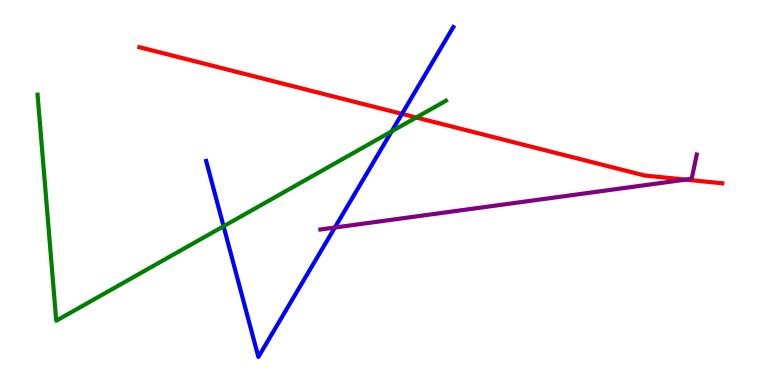[{'lines': ['blue', 'red'], 'intersections': [{'x': 5.19, 'y': 7.04}]}, {'lines': ['green', 'red'], 'intersections': [{'x': 5.37, 'y': 6.95}]}, {'lines': ['purple', 'red'], 'intersections': [{'x': 8.85, 'y': 5.33}]}, {'lines': ['blue', 'green'], 'intersections': [{'x': 2.88, 'y': 4.12}, {'x': 5.05, 'y': 6.59}]}, {'lines': ['blue', 'purple'], 'intersections': [{'x': 4.32, 'y': 4.09}]}, {'lines': ['green', 'purple'], 'intersections': []}]